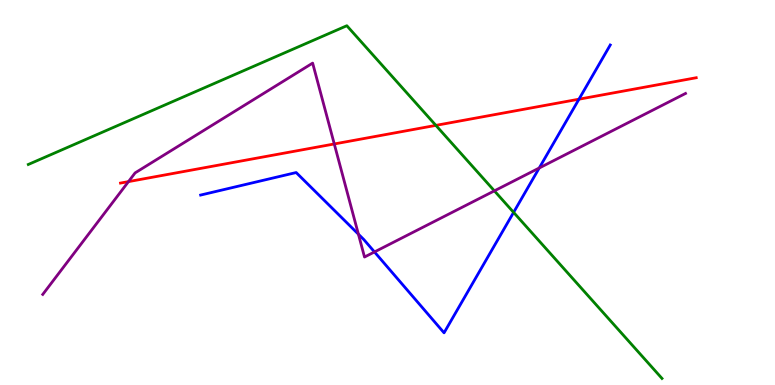[{'lines': ['blue', 'red'], 'intersections': [{'x': 7.47, 'y': 7.42}]}, {'lines': ['green', 'red'], 'intersections': [{'x': 5.62, 'y': 6.74}]}, {'lines': ['purple', 'red'], 'intersections': [{'x': 1.66, 'y': 5.28}, {'x': 4.31, 'y': 6.26}]}, {'lines': ['blue', 'green'], 'intersections': [{'x': 6.63, 'y': 4.48}]}, {'lines': ['blue', 'purple'], 'intersections': [{'x': 4.62, 'y': 3.92}, {'x': 4.83, 'y': 3.46}, {'x': 6.96, 'y': 5.64}]}, {'lines': ['green', 'purple'], 'intersections': [{'x': 6.38, 'y': 5.04}]}]